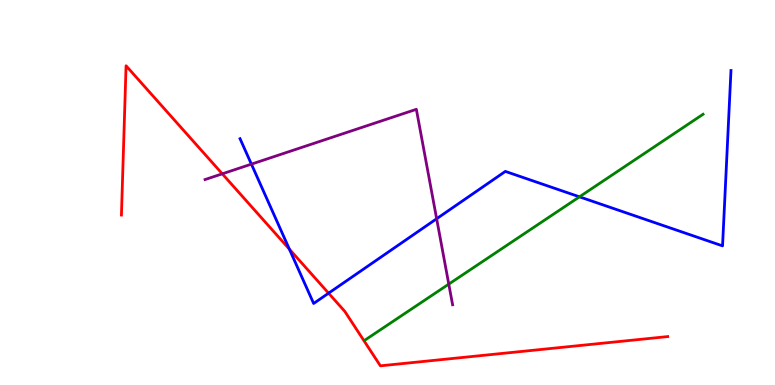[{'lines': ['blue', 'red'], 'intersections': [{'x': 3.73, 'y': 3.53}, {'x': 4.24, 'y': 2.38}]}, {'lines': ['green', 'red'], 'intersections': []}, {'lines': ['purple', 'red'], 'intersections': [{'x': 2.87, 'y': 5.49}]}, {'lines': ['blue', 'green'], 'intersections': [{'x': 7.48, 'y': 4.89}]}, {'lines': ['blue', 'purple'], 'intersections': [{'x': 3.24, 'y': 5.74}, {'x': 5.63, 'y': 4.32}]}, {'lines': ['green', 'purple'], 'intersections': [{'x': 5.79, 'y': 2.62}]}]